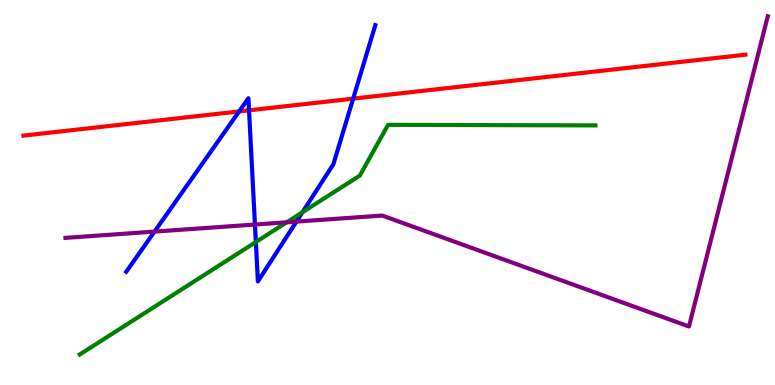[{'lines': ['blue', 'red'], 'intersections': [{'x': 3.09, 'y': 7.11}, {'x': 3.21, 'y': 7.13}, {'x': 4.56, 'y': 7.44}]}, {'lines': ['green', 'red'], 'intersections': []}, {'lines': ['purple', 'red'], 'intersections': []}, {'lines': ['blue', 'green'], 'intersections': [{'x': 3.3, 'y': 3.71}, {'x': 3.9, 'y': 4.49}]}, {'lines': ['blue', 'purple'], 'intersections': [{'x': 1.99, 'y': 3.98}, {'x': 3.29, 'y': 4.17}, {'x': 3.82, 'y': 4.24}]}, {'lines': ['green', 'purple'], 'intersections': [{'x': 3.7, 'y': 4.23}]}]